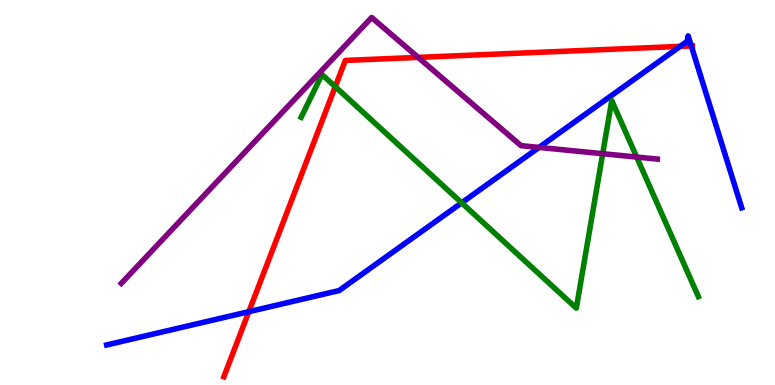[{'lines': ['blue', 'red'], 'intersections': [{'x': 3.21, 'y': 1.9}, {'x': 8.78, 'y': 8.8}, {'x': 8.92, 'y': 8.81}]}, {'lines': ['green', 'red'], 'intersections': [{'x': 4.33, 'y': 7.75}]}, {'lines': ['purple', 'red'], 'intersections': [{'x': 5.4, 'y': 8.51}]}, {'lines': ['blue', 'green'], 'intersections': [{'x': 5.96, 'y': 4.73}]}, {'lines': ['blue', 'purple'], 'intersections': [{'x': 6.96, 'y': 6.17}]}, {'lines': ['green', 'purple'], 'intersections': [{'x': 7.78, 'y': 6.01}, {'x': 8.22, 'y': 5.92}]}]